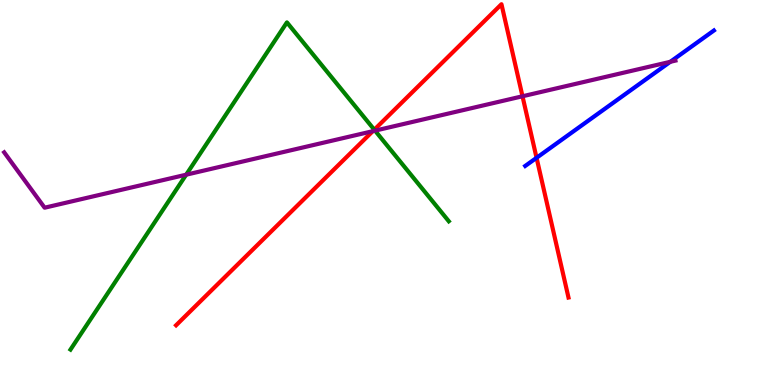[{'lines': ['blue', 'red'], 'intersections': [{'x': 6.92, 'y': 5.9}]}, {'lines': ['green', 'red'], 'intersections': [{'x': 4.83, 'y': 6.63}]}, {'lines': ['purple', 'red'], 'intersections': [{'x': 4.81, 'y': 6.59}, {'x': 6.74, 'y': 7.5}]}, {'lines': ['blue', 'green'], 'intersections': []}, {'lines': ['blue', 'purple'], 'intersections': [{'x': 8.65, 'y': 8.39}]}, {'lines': ['green', 'purple'], 'intersections': [{'x': 2.4, 'y': 5.46}, {'x': 4.84, 'y': 6.61}]}]